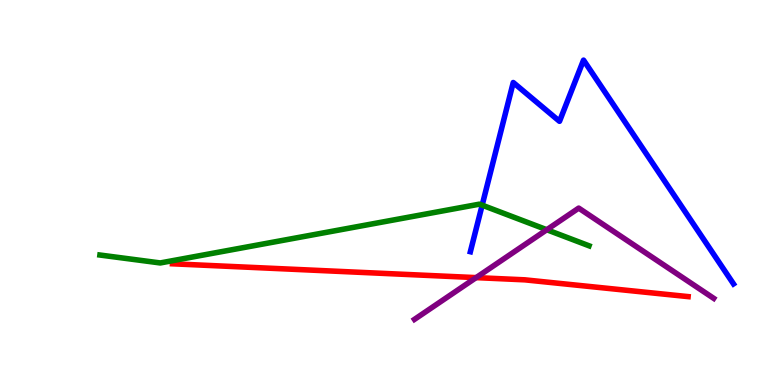[{'lines': ['blue', 'red'], 'intersections': []}, {'lines': ['green', 'red'], 'intersections': []}, {'lines': ['purple', 'red'], 'intersections': [{'x': 6.14, 'y': 2.79}]}, {'lines': ['blue', 'green'], 'intersections': [{'x': 6.22, 'y': 4.67}]}, {'lines': ['blue', 'purple'], 'intersections': []}, {'lines': ['green', 'purple'], 'intersections': [{'x': 7.06, 'y': 4.03}]}]